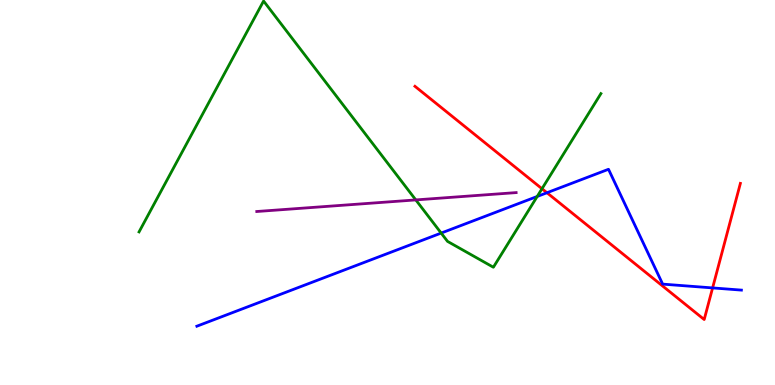[{'lines': ['blue', 'red'], 'intersections': [{'x': 7.06, 'y': 4.99}, {'x': 9.19, 'y': 2.52}]}, {'lines': ['green', 'red'], 'intersections': [{'x': 6.99, 'y': 5.1}]}, {'lines': ['purple', 'red'], 'intersections': []}, {'lines': ['blue', 'green'], 'intersections': [{'x': 5.69, 'y': 3.95}, {'x': 6.93, 'y': 4.9}]}, {'lines': ['blue', 'purple'], 'intersections': []}, {'lines': ['green', 'purple'], 'intersections': [{'x': 5.37, 'y': 4.81}]}]